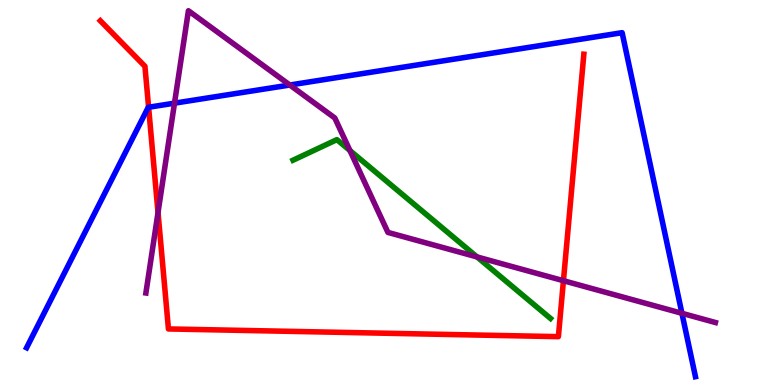[{'lines': ['blue', 'red'], 'intersections': [{'x': 1.92, 'y': 7.21}]}, {'lines': ['green', 'red'], 'intersections': []}, {'lines': ['purple', 'red'], 'intersections': [{'x': 2.04, 'y': 4.48}, {'x': 7.27, 'y': 2.71}]}, {'lines': ['blue', 'green'], 'intersections': []}, {'lines': ['blue', 'purple'], 'intersections': [{'x': 2.25, 'y': 7.32}, {'x': 3.74, 'y': 7.79}, {'x': 8.8, 'y': 1.86}]}, {'lines': ['green', 'purple'], 'intersections': [{'x': 4.52, 'y': 6.09}, {'x': 6.16, 'y': 3.33}]}]